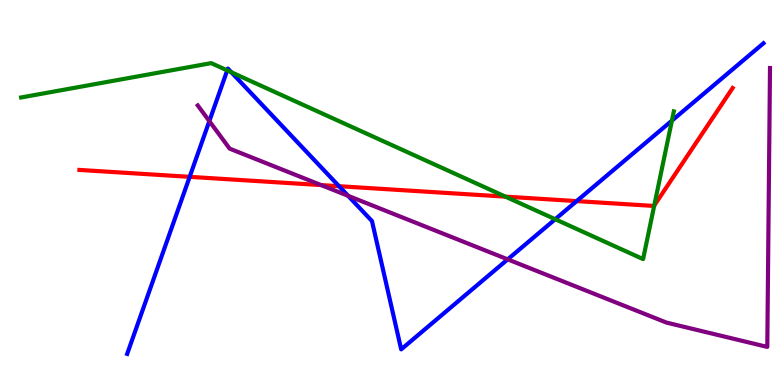[{'lines': ['blue', 'red'], 'intersections': [{'x': 2.45, 'y': 5.41}, {'x': 4.37, 'y': 5.16}, {'x': 7.44, 'y': 4.78}]}, {'lines': ['green', 'red'], 'intersections': [{'x': 6.52, 'y': 4.89}, {'x': 8.44, 'y': 4.66}]}, {'lines': ['purple', 'red'], 'intersections': [{'x': 4.14, 'y': 5.19}]}, {'lines': ['blue', 'green'], 'intersections': [{'x': 2.93, 'y': 8.17}, {'x': 2.99, 'y': 8.12}, {'x': 7.16, 'y': 4.31}, {'x': 8.67, 'y': 6.87}]}, {'lines': ['blue', 'purple'], 'intersections': [{'x': 2.7, 'y': 6.85}, {'x': 4.49, 'y': 4.91}, {'x': 6.55, 'y': 3.26}]}, {'lines': ['green', 'purple'], 'intersections': []}]